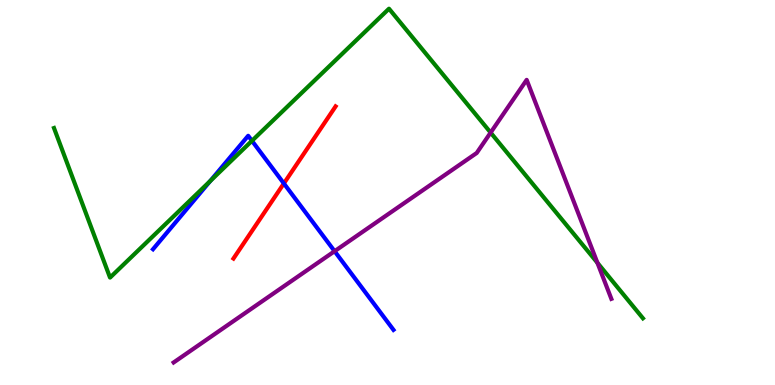[{'lines': ['blue', 'red'], 'intersections': [{'x': 3.66, 'y': 5.24}]}, {'lines': ['green', 'red'], 'intersections': []}, {'lines': ['purple', 'red'], 'intersections': []}, {'lines': ['blue', 'green'], 'intersections': [{'x': 2.71, 'y': 5.3}, {'x': 3.25, 'y': 6.34}]}, {'lines': ['blue', 'purple'], 'intersections': [{'x': 4.32, 'y': 3.47}]}, {'lines': ['green', 'purple'], 'intersections': [{'x': 6.33, 'y': 6.56}, {'x': 7.71, 'y': 3.17}]}]